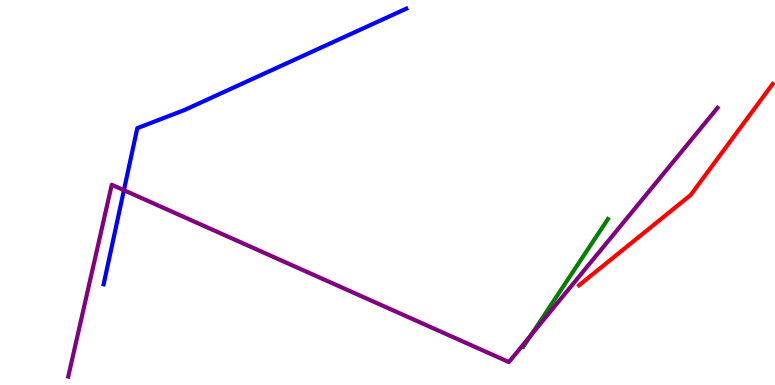[{'lines': ['blue', 'red'], 'intersections': []}, {'lines': ['green', 'red'], 'intersections': []}, {'lines': ['purple', 'red'], 'intersections': []}, {'lines': ['blue', 'green'], 'intersections': []}, {'lines': ['blue', 'purple'], 'intersections': [{'x': 1.6, 'y': 5.06}]}, {'lines': ['green', 'purple'], 'intersections': [{'x': 6.85, 'y': 1.3}]}]